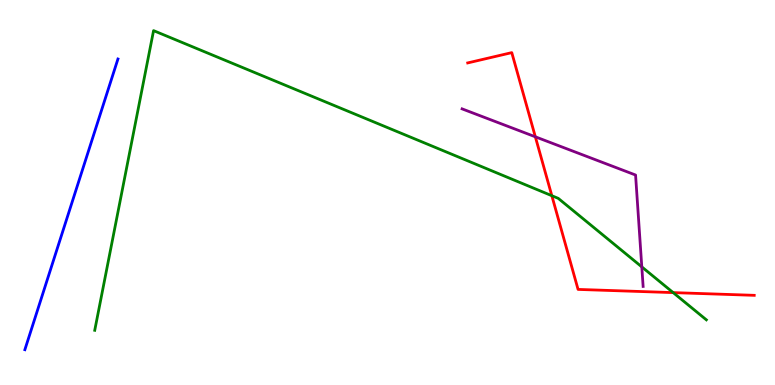[{'lines': ['blue', 'red'], 'intersections': []}, {'lines': ['green', 'red'], 'intersections': [{'x': 7.12, 'y': 4.92}, {'x': 8.69, 'y': 2.4}]}, {'lines': ['purple', 'red'], 'intersections': [{'x': 6.91, 'y': 6.45}]}, {'lines': ['blue', 'green'], 'intersections': []}, {'lines': ['blue', 'purple'], 'intersections': []}, {'lines': ['green', 'purple'], 'intersections': [{'x': 8.28, 'y': 3.07}]}]